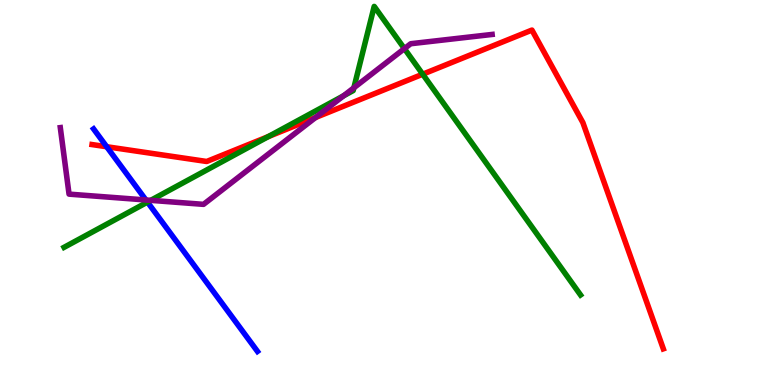[{'lines': ['blue', 'red'], 'intersections': [{'x': 1.38, 'y': 6.19}]}, {'lines': ['green', 'red'], 'intersections': [{'x': 3.46, 'y': 6.45}, {'x': 5.45, 'y': 8.07}]}, {'lines': ['purple', 'red'], 'intersections': [{'x': 4.07, 'y': 6.95}]}, {'lines': ['blue', 'green'], 'intersections': [{'x': 1.9, 'y': 4.75}]}, {'lines': ['blue', 'purple'], 'intersections': [{'x': 1.88, 'y': 4.81}]}, {'lines': ['green', 'purple'], 'intersections': [{'x': 1.94, 'y': 4.8}, {'x': 4.43, 'y': 7.51}, {'x': 4.57, 'y': 7.72}, {'x': 5.22, 'y': 8.74}]}]